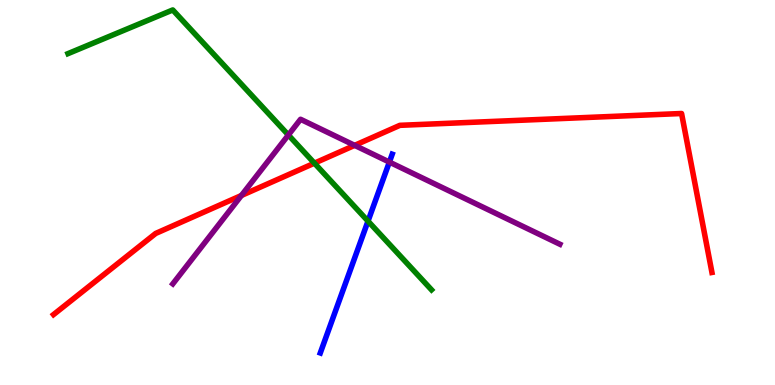[{'lines': ['blue', 'red'], 'intersections': []}, {'lines': ['green', 'red'], 'intersections': [{'x': 4.06, 'y': 5.76}]}, {'lines': ['purple', 'red'], 'intersections': [{'x': 3.11, 'y': 4.92}, {'x': 4.58, 'y': 6.22}]}, {'lines': ['blue', 'green'], 'intersections': [{'x': 4.75, 'y': 4.26}]}, {'lines': ['blue', 'purple'], 'intersections': [{'x': 5.02, 'y': 5.79}]}, {'lines': ['green', 'purple'], 'intersections': [{'x': 3.72, 'y': 6.49}]}]